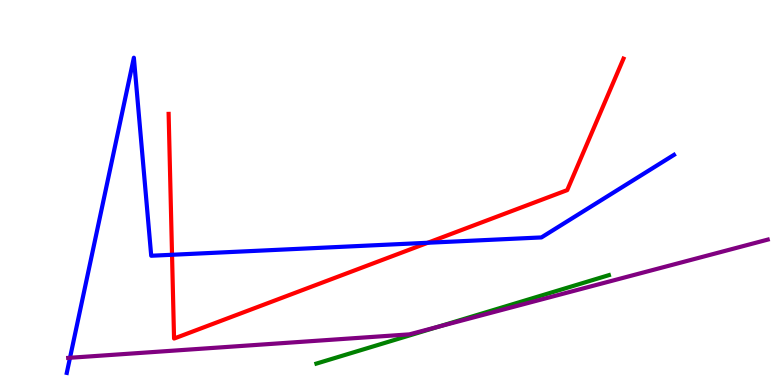[{'lines': ['blue', 'red'], 'intersections': [{'x': 2.22, 'y': 3.38}, {'x': 5.52, 'y': 3.69}]}, {'lines': ['green', 'red'], 'intersections': []}, {'lines': ['purple', 'red'], 'intersections': []}, {'lines': ['blue', 'green'], 'intersections': []}, {'lines': ['blue', 'purple'], 'intersections': [{'x': 0.903, 'y': 0.707}]}, {'lines': ['green', 'purple'], 'intersections': [{'x': 5.66, 'y': 1.52}]}]